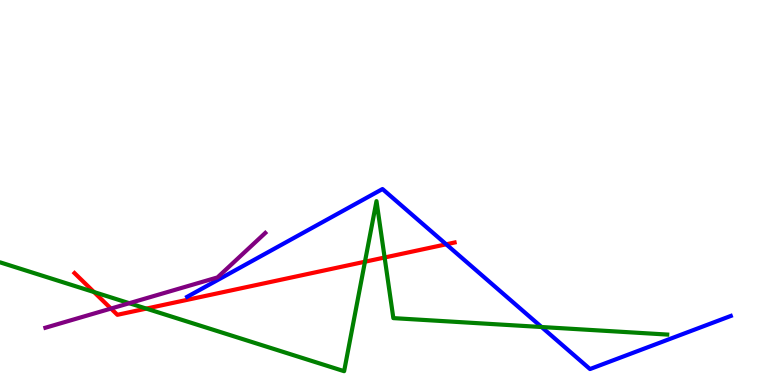[{'lines': ['blue', 'red'], 'intersections': [{'x': 5.76, 'y': 3.65}]}, {'lines': ['green', 'red'], 'intersections': [{'x': 1.21, 'y': 2.41}, {'x': 1.89, 'y': 1.98}, {'x': 4.71, 'y': 3.2}, {'x': 4.96, 'y': 3.31}]}, {'lines': ['purple', 'red'], 'intersections': [{'x': 1.43, 'y': 1.99}]}, {'lines': ['blue', 'green'], 'intersections': [{'x': 6.99, 'y': 1.51}]}, {'lines': ['blue', 'purple'], 'intersections': []}, {'lines': ['green', 'purple'], 'intersections': [{'x': 1.67, 'y': 2.12}]}]